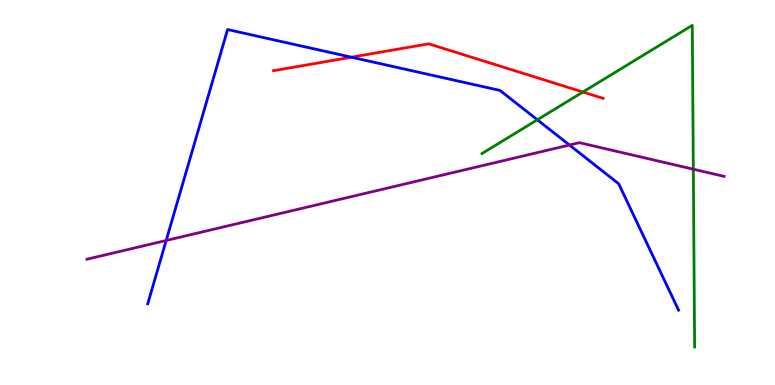[{'lines': ['blue', 'red'], 'intersections': [{'x': 4.53, 'y': 8.51}]}, {'lines': ['green', 'red'], 'intersections': [{'x': 7.52, 'y': 7.61}]}, {'lines': ['purple', 'red'], 'intersections': []}, {'lines': ['blue', 'green'], 'intersections': [{'x': 6.93, 'y': 6.89}]}, {'lines': ['blue', 'purple'], 'intersections': [{'x': 2.14, 'y': 3.75}, {'x': 7.35, 'y': 6.23}]}, {'lines': ['green', 'purple'], 'intersections': [{'x': 8.95, 'y': 5.6}]}]